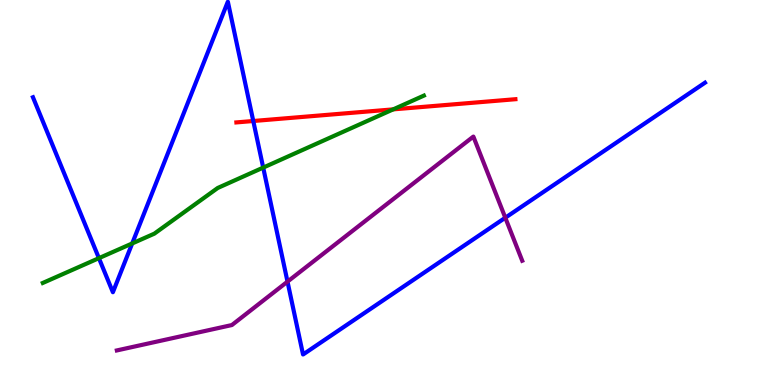[{'lines': ['blue', 'red'], 'intersections': [{'x': 3.27, 'y': 6.86}]}, {'lines': ['green', 'red'], 'intersections': [{'x': 5.07, 'y': 7.16}]}, {'lines': ['purple', 'red'], 'intersections': []}, {'lines': ['blue', 'green'], 'intersections': [{'x': 1.28, 'y': 3.29}, {'x': 1.71, 'y': 3.68}, {'x': 3.4, 'y': 5.65}]}, {'lines': ['blue', 'purple'], 'intersections': [{'x': 3.71, 'y': 2.68}, {'x': 6.52, 'y': 4.34}]}, {'lines': ['green', 'purple'], 'intersections': []}]